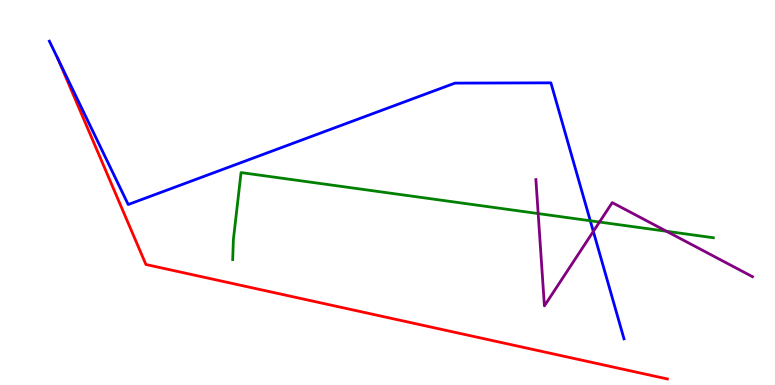[{'lines': ['blue', 'red'], 'intersections': [{'x': 0.751, 'y': 8.46}]}, {'lines': ['green', 'red'], 'intersections': []}, {'lines': ['purple', 'red'], 'intersections': []}, {'lines': ['blue', 'green'], 'intersections': [{'x': 7.62, 'y': 4.27}]}, {'lines': ['blue', 'purple'], 'intersections': [{'x': 7.66, 'y': 3.99}]}, {'lines': ['green', 'purple'], 'intersections': [{'x': 6.94, 'y': 4.45}, {'x': 7.74, 'y': 4.23}, {'x': 8.6, 'y': 3.99}]}]